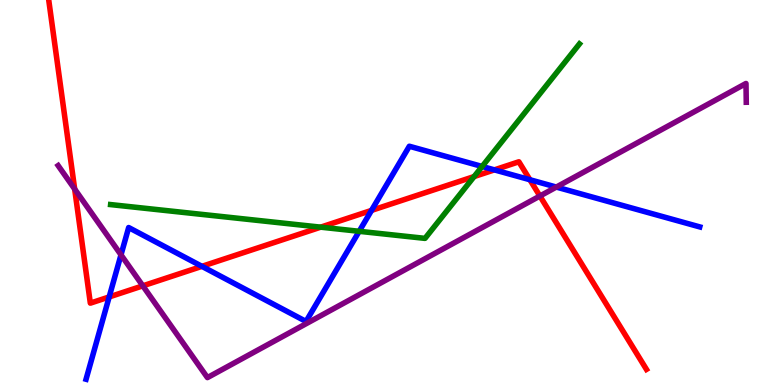[{'lines': ['blue', 'red'], 'intersections': [{'x': 1.41, 'y': 2.29}, {'x': 2.61, 'y': 3.08}, {'x': 4.79, 'y': 4.54}, {'x': 6.38, 'y': 5.59}, {'x': 6.84, 'y': 5.33}]}, {'lines': ['green', 'red'], 'intersections': [{'x': 4.14, 'y': 4.1}, {'x': 6.12, 'y': 5.41}]}, {'lines': ['purple', 'red'], 'intersections': [{'x': 0.963, 'y': 5.09}, {'x': 1.84, 'y': 2.58}, {'x': 6.97, 'y': 4.91}]}, {'lines': ['blue', 'green'], 'intersections': [{'x': 4.63, 'y': 3.99}, {'x': 6.22, 'y': 5.68}]}, {'lines': ['blue', 'purple'], 'intersections': [{'x': 1.56, 'y': 3.38}, {'x': 7.18, 'y': 5.14}]}, {'lines': ['green', 'purple'], 'intersections': []}]